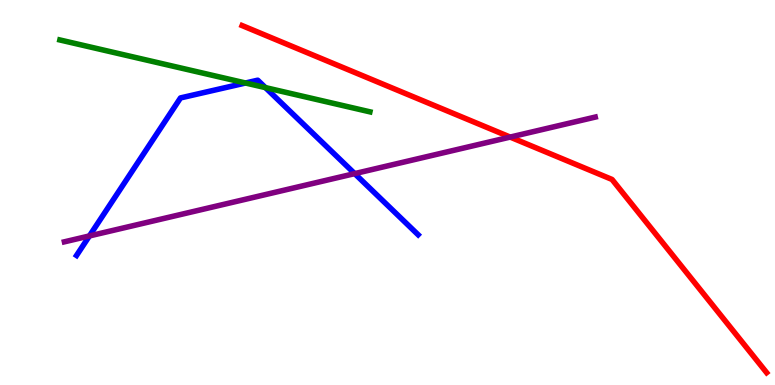[{'lines': ['blue', 'red'], 'intersections': []}, {'lines': ['green', 'red'], 'intersections': []}, {'lines': ['purple', 'red'], 'intersections': [{'x': 6.58, 'y': 6.44}]}, {'lines': ['blue', 'green'], 'intersections': [{'x': 3.17, 'y': 7.84}, {'x': 3.42, 'y': 7.72}]}, {'lines': ['blue', 'purple'], 'intersections': [{'x': 1.15, 'y': 3.87}, {'x': 4.58, 'y': 5.49}]}, {'lines': ['green', 'purple'], 'intersections': []}]